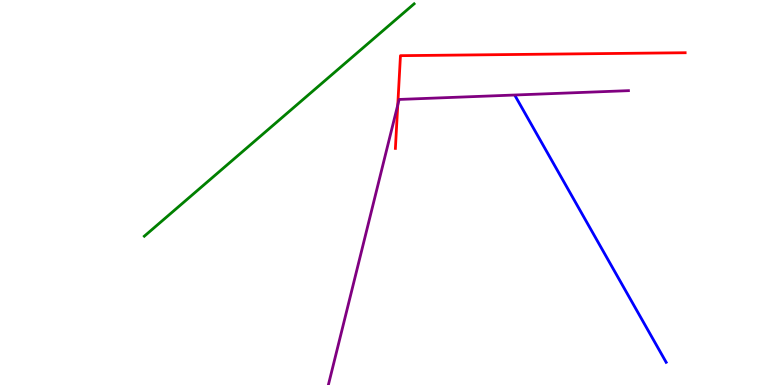[{'lines': ['blue', 'red'], 'intersections': []}, {'lines': ['green', 'red'], 'intersections': []}, {'lines': ['purple', 'red'], 'intersections': [{'x': 5.13, 'y': 7.27}]}, {'lines': ['blue', 'green'], 'intersections': []}, {'lines': ['blue', 'purple'], 'intersections': []}, {'lines': ['green', 'purple'], 'intersections': []}]